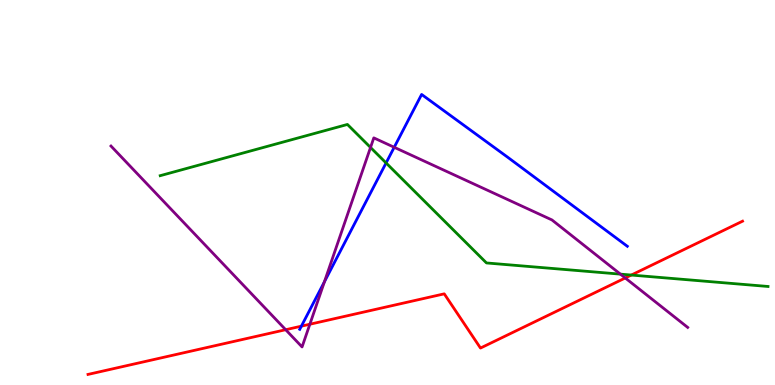[{'lines': ['blue', 'red'], 'intersections': [{'x': 3.89, 'y': 1.53}]}, {'lines': ['green', 'red'], 'intersections': [{'x': 8.15, 'y': 2.86}]}, {'lines': ['purple', 'red'], 'intersections': [{'x': 3.69, 'y': 1.44}, {'x': 4.0, 'y': 1.58}, {'x': 8.07, 'y': 2.78}]}, {'lines': ['blue', 'green'], 'intersections': [{'x': 4.98, 'y': 5.77}]}, {'lines': ['blue', 'purple'], 'intersections': [{'x': 4.19, 'y': 2.68}, {'x': 5.09, 'y': 6.17}]}, {'lines': ['green', 'purple'], 'intersections': [{'x': 4.78, 'y': 6.17}, {'x': 8.01, 'y': 2.88}]}]